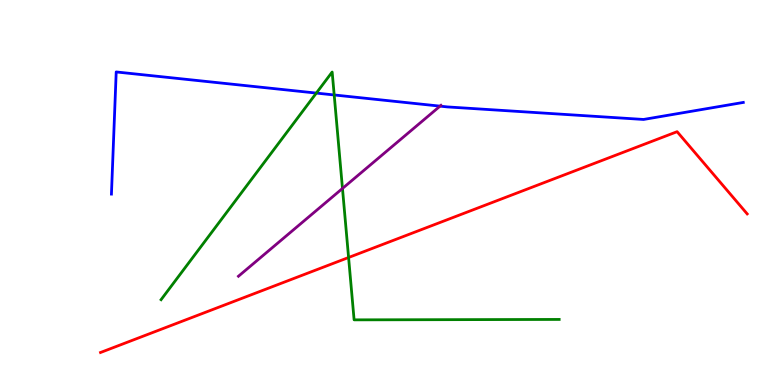[{'lines': ['blue', 'red'], 'intersections': []}, {'lines': ['green', 'red'], 'intersections': [{'x': 4.5, 'y': 3.31}]}, {'lines': ['purple', 'red'], 'intersections': []}, {'lines': ['blue', 'green'], 'intersections': [{'x': 4.08, 'y': 7.58}, {'x': 4.31, 'y': 7.53}]}, {'lines': ['blue', 'purple'], 'intersections': [{'x': 5.68, 'y': 7.24}]}, {'lines': ['green', 'purple'], 'intersections': [{'x': 4.42, 'y': 5.1}]}]